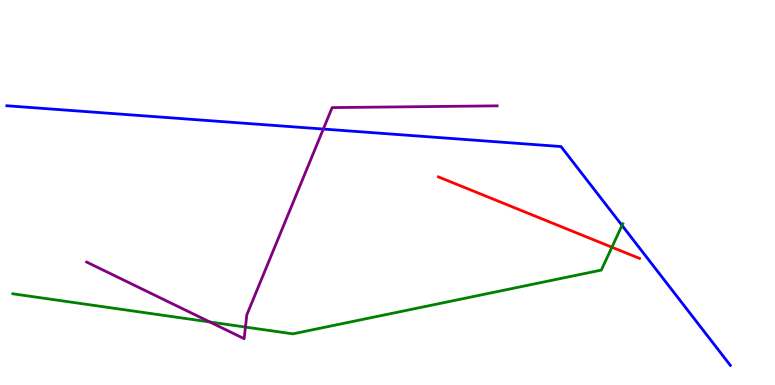[{'lines': ['blue', 'red'], 'intersections': []}, {'lines': ['green', 'red'], 'intersections': [{'x': 7.9, 'y': 3.58}]}, {'lines': ['purple', 'red'], 'intersections': []}, {'lines': ['blue', 'green'], 'intersections': [{'x': 8.03, 'y': 4.15}]}, {'lines': ['blue', 'purple'], 'intersections': [{'x': 4.17, 'y': 6.65}]}, {'lines': ['green', 'purple'], 'intersections': [{'x': 2.71, 'y': 1.64}, {'x': 3.17, 'y': 1.5}]}]